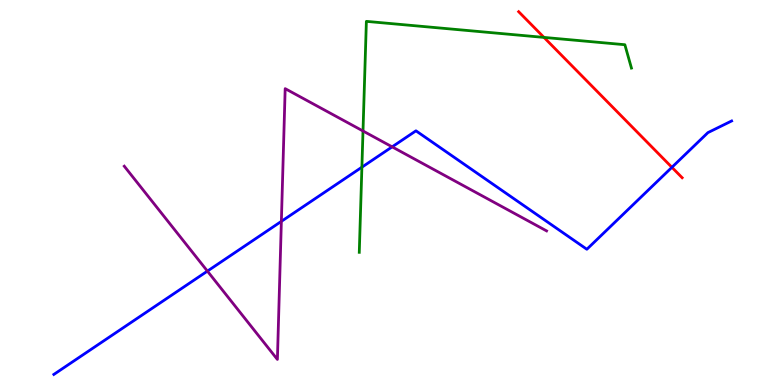[{'lines': ['blue', 'red'], 'intersections': [{'x': 8.67, 'y': 5.65}]}, {'lines': ['green', 'red'], 'intersections': [{'x': 7.02, 'y': 9.03}]}, {'lines': ['purple', 'red'], 'intersections': []}, {'lines': ['blue', 'green'], 'intersections': [{'x': 4.67, 'y': 5.66}]}, {'lines': ['blue', 'purple'], 'intersections': [{'x': 2.68, 'y': 2.96}, {'x': 3.63, 'y': 4.25}, {'x': 5.06, 'y': 6.19}]}, {'lines': ['green', 'purple'], 'intersections': [{'x': 4.68, 'y': 6.6}]}]